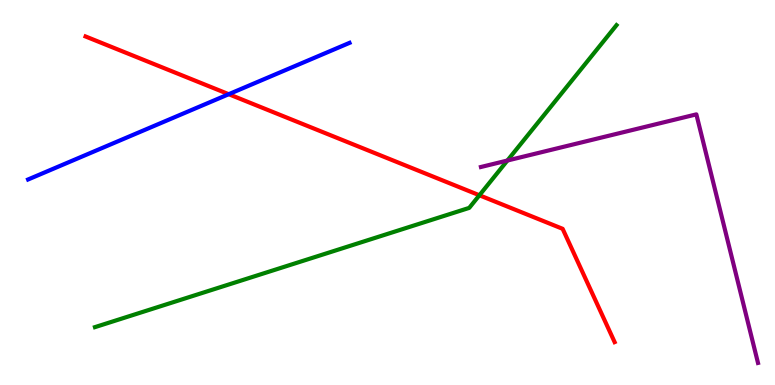[{'lines': ['blue', 'red'], 'intersections': [{'x': 2.95, 'y': 7.55}]}, {'lines': ['green', 'red'], 'intersections': [{'x': 6.19, 'y': 4.93}]}, {'lines': ['purple', 'red'], 'intersections': []}, {'lines': ['blue', 'green'], 'intersections': []}, {'lines': ['blue', 'purple'], 'intersections': []}, {'lines': ['green', 'purple'], 'intersections': [{'x': 6.55, 'y': 5.83}]}]